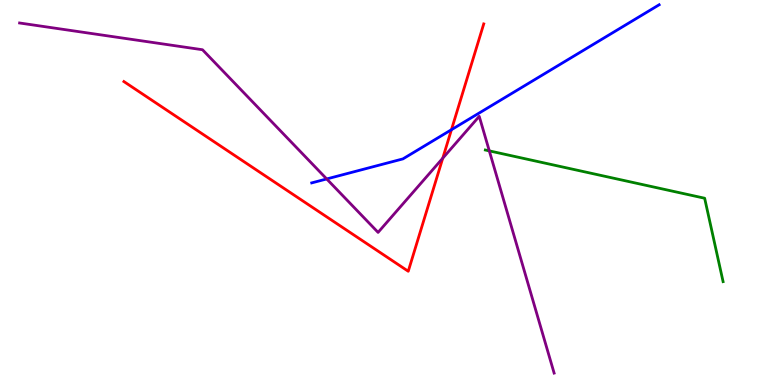[{'lines': ['blue', 'red'], 'intersections': [{'x': 5.83, 'y': 6.63}]}, {'lines': ['green', 'red'], 'intersections': []}, {'lines': ['purple', 'red'], 'intersections': [{'x': 5.71, 'y': 5.89}]}, {'lines': ['blue', 'green'], 'intersections': []}, {'lines': ['blue', 'purple'], 'intersections': [{'x': 4.22, 'y': 5.35}]}, {'lines': ['green', 'purple'], 'intersections': [{'x': 6.31, 'y': 6.08}]}]